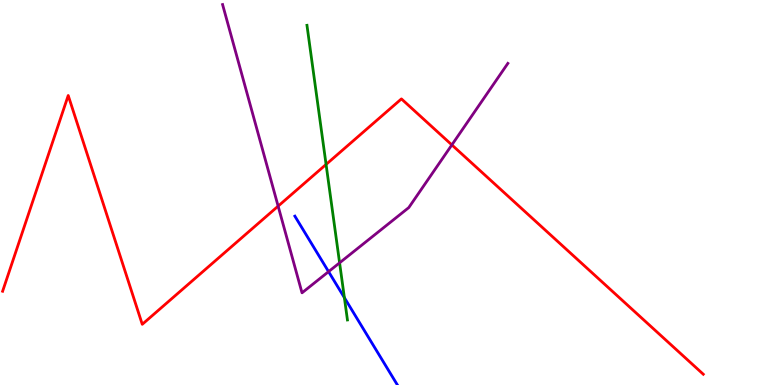[{'lines': ['blue', 'red'], 'intersections': []}, {'lines': ['green', 'red'], 'intersections': [{'x': 4.21, 'y': 5.73}]}, {'lines': ['purple', 'red'], 'intersections': [{'x': 3.59, 'y': 4.65}, {'x': 5.83, 'y': 6.24}]}, {'lines': ['blue', 'green'], 'intersections': [{'x': 4.44, 'y': 2.27}]}, {'lines': ['blue', 'purple'], 'intersections': [{'x': 4.24, 'y': 2.94}]}, {'lines': ['green', 'purple'], 'intersections': [{'x': 4.38, 'y': 3.17}]}]